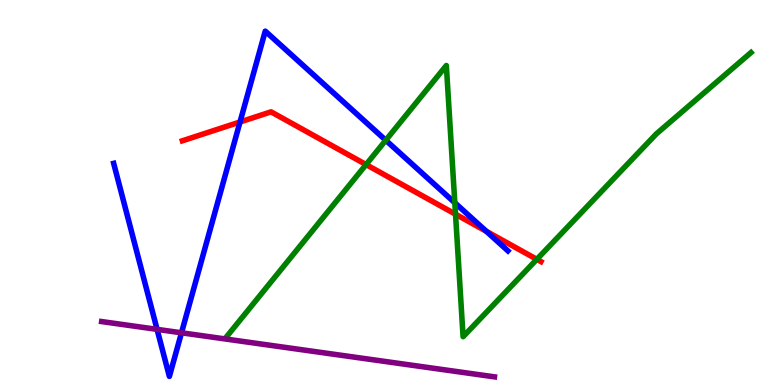[{'lines': ['blue', 'red'], 'intersections': [{'x': 3.1, 'y': 6.83}, {'x': 6.27, 'y': 3.99}]}, {'lines': ['green', 'red'], 'intersections': [{'x': 4.72, 'y': 5.73}, {'x': 5.88, 'y': 4.44}, {'x': 6.93, 'y': 3.26}]}, {'lines': ['purple', 'red'], 'intersections': []}, {'lines': ['blue', 'green'], 'intersections': [{'x': 4.98, 'y': 6.36}, {'x': 5.87, 'y': 4.73}]}, {'lines': ['blue', 'purple'], 'intersections': [{'x': 2.03, 'y': 1.45}, {'x': 2.34, 'y': 1.36}]}, {'lines': ['green', 'purple'], 'intersections': []}]